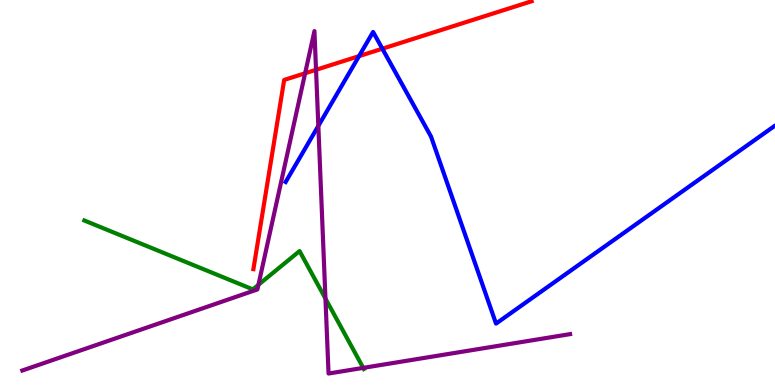[{'lines': ['blue', 'red'], 'intersections': [{'x': 4.63, 'y': 8.54}, {'x': 4.93, 'y': 8.73}]}, {'lines': ['green', 'red'], 'intersections': []}, {'lines': ['purple', 'red'], 'intersections': [{'x': 3.94, 'y': 8.1}, {'x': 4.08, 'y': 8.19}]}, {'lines': ['blue', 'green'], 'intersections': []}, {'lines': ['blue', 'purple'], 'intersections': [{'x': 4.11, 'y': 6.73}]}, {'lines': ['green', 'purple'], 'intersections': [{'x': 3.33, 'y': 2.6}, {'x': 4.2, 'y': 2.25}, {'x': 4.69, 'y': 0.445}]}]